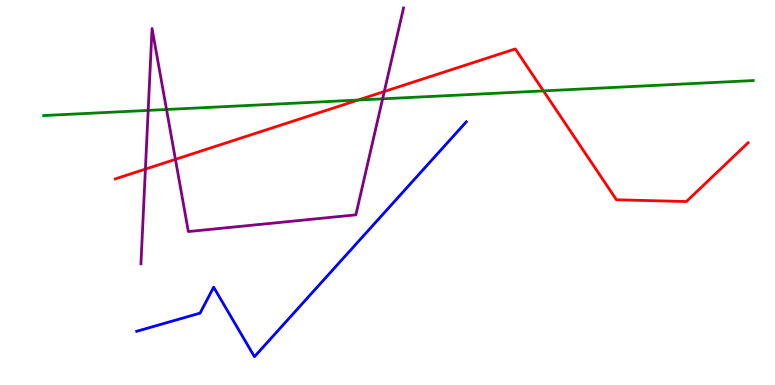[{'lines': ['blue', 'red'], 'intersections': []}, {'lines': ['green', 'red'], 'intersections': [{'x': 4.62, 'y': 7.4}, {'x': 7.01, 'y': 7.64}]}, {'lines': ['purple', 'red'], 'intersections': [{'x': 1.88, 'y': 5.61}, {'x': 2.26, 'y': 5.86}, {'x': 4.96, 'y': 7.62}]}, {'lines': ['blue', 'green'], 'intersections': []}, {'lines': ['blue', 'purple'], 'intersections': []}, {'lines': ['green', 'purple'], 'intersections': [{'x': 1.91, 'y': 7.13}, {'x': 2.15, 'y': 7.16}, {'x': 4.94, 'y': 7.43}]}]